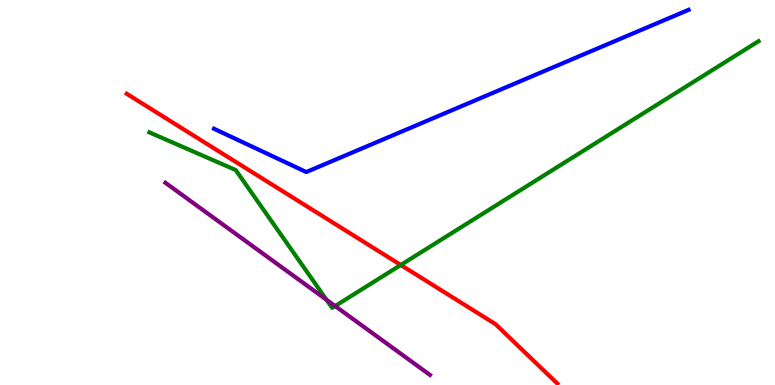[{'lines': ['blue', 'red'], 'intersections': []}, {'lines': ['green', 'red'], 'intersections': [{'x': 5.17, 'y': 3.12}]}, {'lines': ['purple', 'red'], 'intersections': []}, {'lines': ['blue', 'green'], 'intersections': []}, {'lines': ['blue', 'purple'], 'intersections': []}, {'lines': ['green', 'purple'], 'intersections': [{'x': 4.21, 'y': 2.21}, {'x': 4.32, 'y': 2.05}]}]